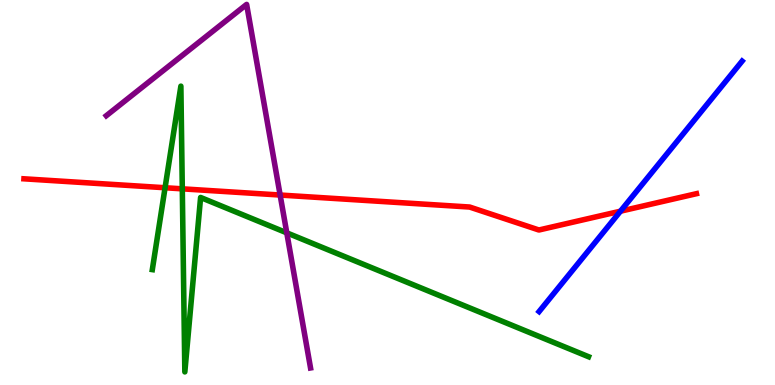[{'lines': ['blue', 'red'], 'intersections': [{'x': 8.01, 'y': 4.51}]}, {'lines': ['green', 'red'], 'intersections': [{'x': 2.13, 'y': 5.12}, {'x': 2.35, 'y': 5.1}]}, {'lines': ['purple', 'red'], 'intersections': [{'x': 3.61, 'y': 4.93}]}, {'lines': ['blue', 'green'], 'intersections': []}, {'lines': ['blue', 'purple'], 'intersections': []}, {'lines': ['green', 'purple'], 'intersections': [{'x': 3.7, 'y': 3.95}]}]